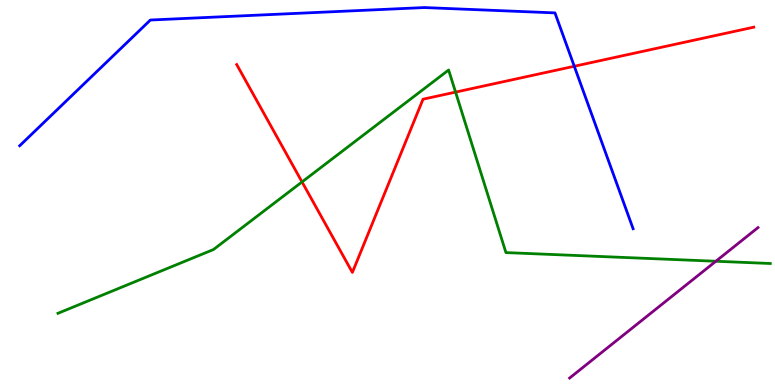[{'lines': ['blue', 'red'], 'intersections': [{'x': 7.41, 'y': 8.28}]}, {'lines': ['green', 'red'], 'intersections': [{'x': 3.9, 'y': 5.27}, {'x': 5.88, 'y': 7.61}]}, {'lines': ['purple', 'red'], 'intersections': []}, {'lines': ['blue', 'green'], 'intersections': []}, {'lines': ['blue', 'purple'], 'intersections': []}, {'lines': ['green', 'purple'], 'intersections': [{'x': 9.24, 'y': 3.21}]}]